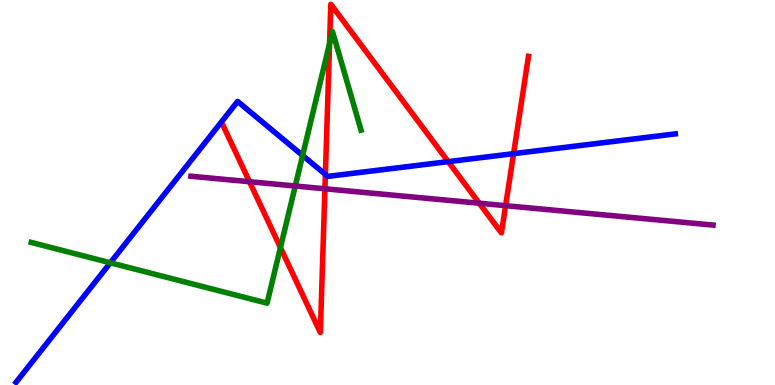[{'lines': ['blue', 'red'], 'intersections': [{'x': 4.2, 'y': 5.47}, {'x': 5.78, 'y': 5.8}, {'x': 6.63, 'y': 6.01}]}, {'lines': ['green', 'red'], 'intersections': [{'x': 3.62, 'y': 3.57}, {'x': 4.25, 'y': 8.87}]}, {'lines': ['purple', 'red'], 'intersections': [{'x': 3.22, 'y': 5.28}, {'x': 4.19, 'y': 5.1}, {'x': 6.18, 'y': 4.72}, {'x': 6.52, 'y': 4.66}]}, {'lines': ['blue', 'green'], 'intersections': [{'x': 1.42, 'y': 3.17}, {'x': 3.9, 'y': 5.96}]}, {'lines': ['blue', 'purple'], 'intersections': []}, {'lines': ['green', 'purple'], 'intersections': [{'x': 3.81, 'y': 5.17}]}]